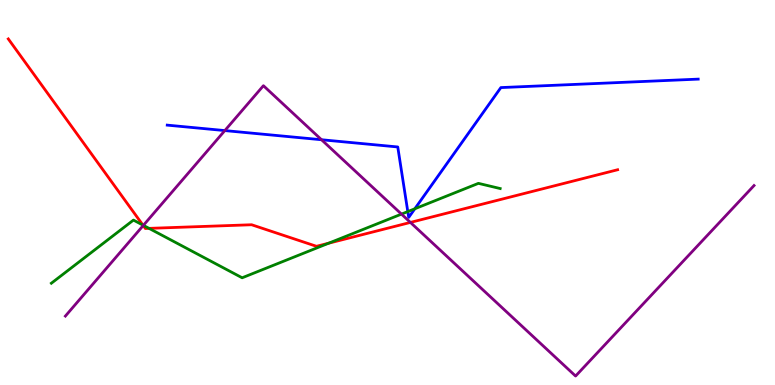[{'lines': ['blue', 'red'], 'intersections': []}, {'lines': ['green', 'red'], 'intersections': [{'x': 1.84, 'y': 4.15}, {'x': 1.92, 'y': 4.07}, {'x': 4.24, 'y': 3.68}]}, {'lines': ['purple', 'red'], 'intersections': [{'x': 1.85, 'y': 4.14}, {'x': 5.3, 'y': 4.22}]}, {'lines': ['blue', 'green'], 'intersections': [{'x': 5.26, 'y': 4.5}, {'x': 5.35, 'y': 4.58}]}, {'lines': ['blue', 'purple'], 'intersections': [{'x': 2.9, 'y': 6.61}, {'x': 4.15, 'y': 6.37}]}, {'lines': ['green', 'purple'], 'intersections': [{'x': 1.85, 'y': 4.15}, {'x': 5.18, 'y': 4.44}]}]